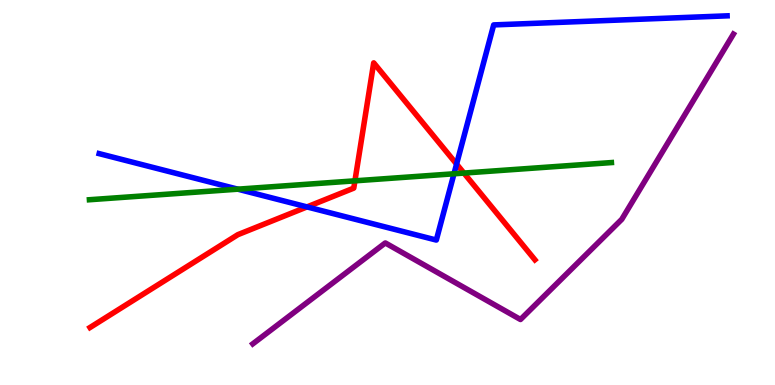[{'lines': ['blue', 'red'], 'intersections': [{'x': 3.96, 'y': 4.63}, {'x': 5.89, 'y': 5.74}]}, {'lines': ['green', 'red'], 'intersections': [{'x': 4.58, 'y': 5.3}, {'x': 5.99, 'y': 5.5}]}, {'lines': ['purple', 'red'], 'intersections': []}, {'lines': ['blue', 'green'], 'intersections': [{'x': 3.07, 'y': 5.09}, {'x': 5.86, 'y': 5.49}]}, {'lines': ['blue', 'purple'], 'intersections': []}, {'lines': ['green', 'purple'], 'intersections': []}]